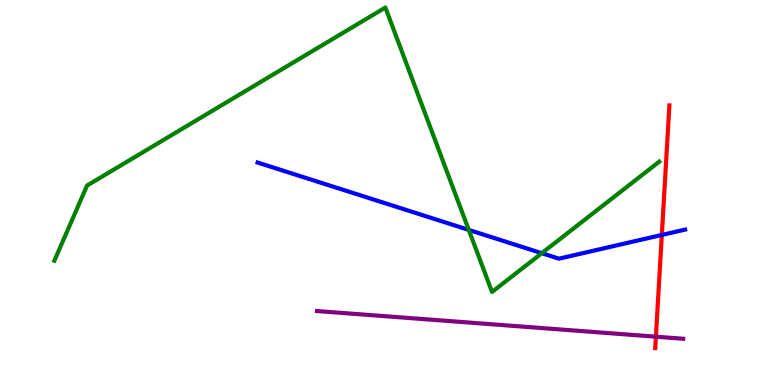[{'lines': ['blue', 'red'], 'intersections': [{'x': 8.54, 'y': 3.9}]}, {'lines': ['green', 'red'], 'intersections': []}, {'lines': ['purple', 'red'], 'intersections': [{'x': 8.46, 'y': 1.25}]}, {'lines': ['blue', 'green'], 'intersections': [{'x': 6.05, 'y': 4.03}, {'x': 6.99, 'y': 3.42}]}, {'lines': ['blue', 'purple'], 'intersections': []}, {'lines': ['green', 'purple'], 'intersections': []}]